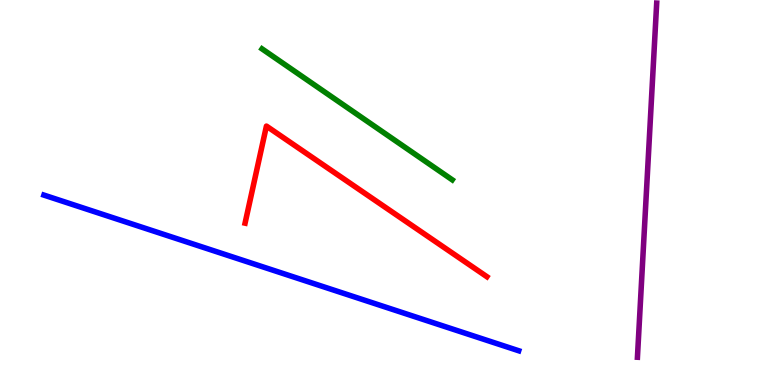[{'lines': ['blue', 'red'], 'intersections': []}, {'lines': ['green', 'red'], 'intersections': []}, {'lines': ['purple', 'red'], 'intersections': []}, {'lines': ['blue', 'green'], 'intersections': []}, {'lines': ['blue', 'purple'], 'intersections': []}, {'lines': ['green', 'purple'], 'intersections': []}]